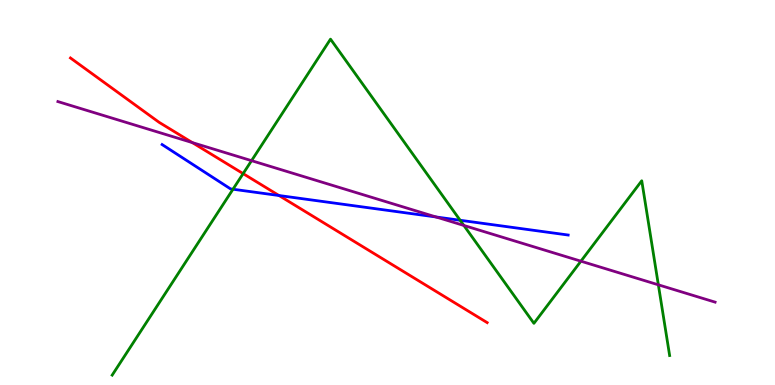[{'lines': ['blue', 'red'], 'intersections': [{'x': 3.6, 'y': 4.92}]}, {'lines': ['green', 'red'], 'intersections': [{'x': 3.14, 'y': 5.49}]}, {'lines': ['purple', 'red'], 'intersections': [{'x': 2.48, 'y': 6.3}]}, {'lines': ['blue', 'green'], 'intersections': [{'x': 3.01, 'y': 5.08}, {'x': 5.94, 'y': 4.28}]}, {'lines': ['blue', 'purple'], 'intersections': [{'x': 5.63, 'y': 4.36}]}, {'lines': ['green', 'purple'], 'intersections': [{'x': 3.25, 'y': 5.83}, {'x': 5.99, 'y': 4.14}, {'x': 7.5, 'y': 3.22}, {'x': 8.49, 'y': 2.6}]}]